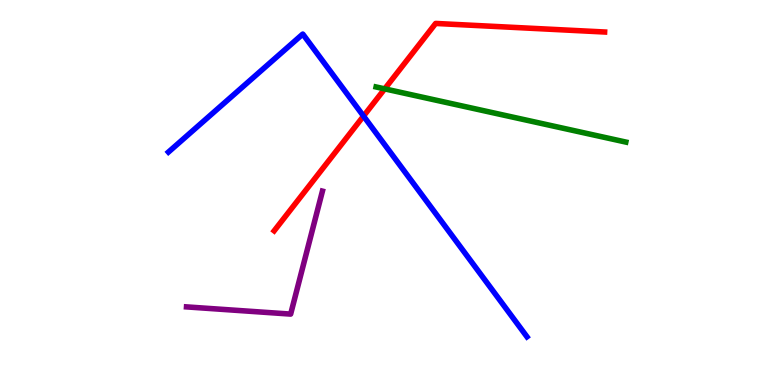[{'lines': ['blue', 'red'], 'intersections': [{'x': 4.69, 'y': 6.99}]}, {'lines': ['green', 'red'], 'intersections': [{'x': 4.96, 'y': 7.69}]}, {'lines': ['purple', 'red'], 'intersections': []}, {'lines': ['blue', 'green'], 'intersections': []}, {'lines': ['blue', 'purple'], 'intersections': []}, {'lines': ['green', 'purple'], 'intersections': []}]